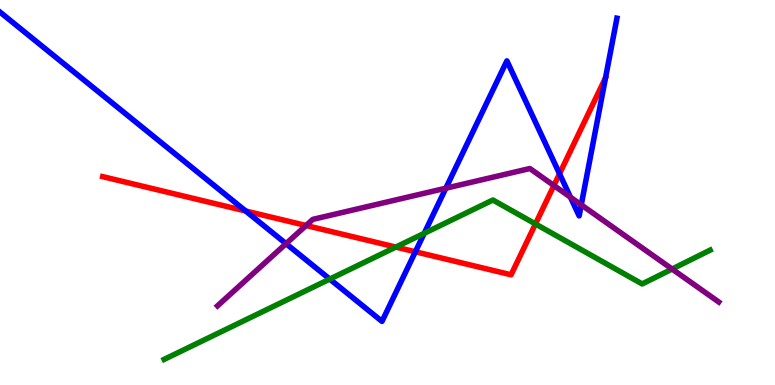[{'lines': ['blue', 'red'], 'intersections': [{'x': 3.17, 'y': 4.52}, {'x': 5.36, 'y': 3.46}, {'x': 7.22, 'y': 5.49}]}, {'lines': ['green', 'red'], 'intersections': [{'x': 5.11, 'y': 3.58}, {'x': 6.91, 'y': 4.18}]}, {'lines': ['purple', 'red'], 'intersections': [{'x': 3.95, 'y': 4.14}, {'x': 7.15, 'y': 5.18}]}, {'lines': ['blue', 'green'], 'intersections': [{'x': 4.26, 'y': 2.75}, {'x': 5.47, 'y': 3.94}]}, {'lines': ['blue', 'purple'], 'intersections': [{'x': 3.69, 'y': 3.67}, {'x': 5.75, 'y': 5.11}, {'x': 7.36, 'y': 4.88}, {'x': 7.5, 'y': 4.68}]}, {'lines': ['green', 'purple'], 'intersections': [{'x': 8.67, 'y': 3.01}]}]